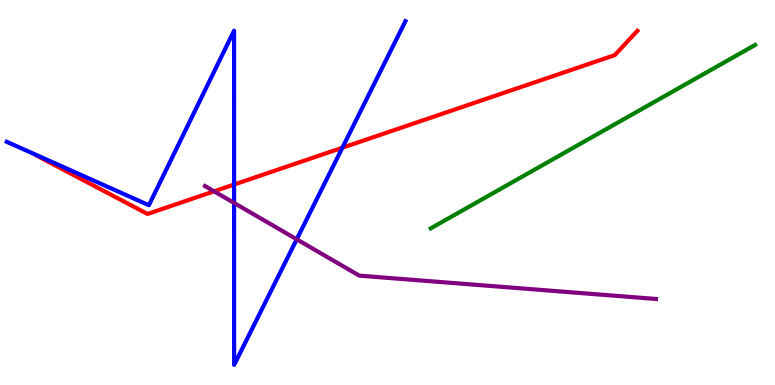[{'lines': ['blue', 'red'], 'intersections': [{'x': 3.02, 'y': 5.21}, {'x': 4.42, 'y': 6.16}]}, {'lines': ['green', 'red'], 'intersections': []}, {'lines': ['purple', 'red'], 'intersections': [{'x': 2.76, 'y': 5.03}]}, {'lines': ['blue', 'green'], 'intersections': []}, {'lines': ['blue', 'purple'], 'intersections': [{'x': 3.02, 'y': 4.73}, {'x': 3.83, 'y': 3.78}]}, {'lines': ['green', 'purple'], 'intersections': []}]